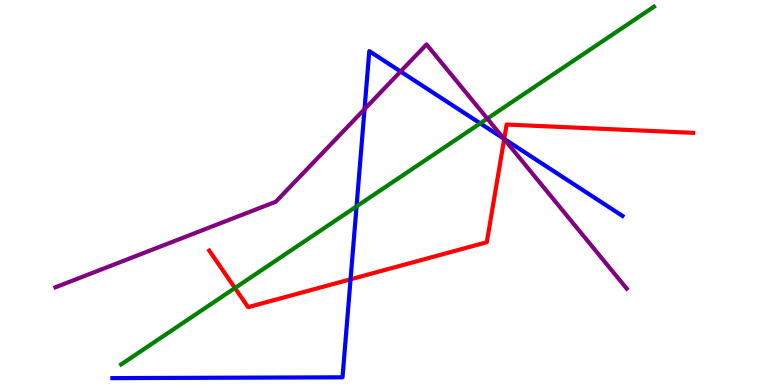[{'lines': ['blue', 'red'], 'intersections': [{'x': 4.52, 'y': 2.75}, {'x': 6.51, 'y': 6.39}]}, {'lines': ['green', 'red'], 'intersections': [{'x': 3.03, 'y': 2.52}]}, {'lines': ['purple', 'red'], 'intersections': [{'x': 6.51, 'y': 6.39}]}, {'lines': ['blue', 'green'], 'intersections': [{'x': 4.6, 'y': 4.64}, {'x': 6.2, 'y': 6.8}]}, {'lines': ['blue', 'purple'], 'intersections': [{'x': 4.7, 'y': 7.17}, {'x': 5.17, 'y': 8.14}, {'x': 6.5, 'y': 6.4}]}, {'lines': ['green', 'purple'], 'intersections': [{'x': 6.29, 'y': 6.92}]}]